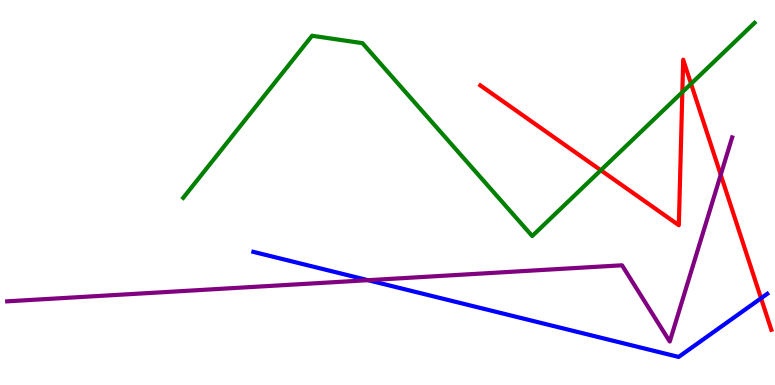[{'lines': ['blue', 'red'], 'intersections': [{'x': 9.82, 'y': 2.25}]}, {'lines': ['green', 'red'], 'intersections': [{'x': 7.75, 'y': 5.58}, {'x': 8.8, 'y': 7.61}, {'x': 8.92, 'y': 7.82}]}, {'lines': ['purple', 'red'], 'intersections': [{'x': 9.3, 'y': 5.46}]}, {'lines': ['blue', 'green'], 'intersections': []}, {'lines': ['blue', 'purple'], 'intersections': [{'x': 4.75, 'y': 2.72}]}, {'lines': ['green', 'purple'], 'intersections': []}]